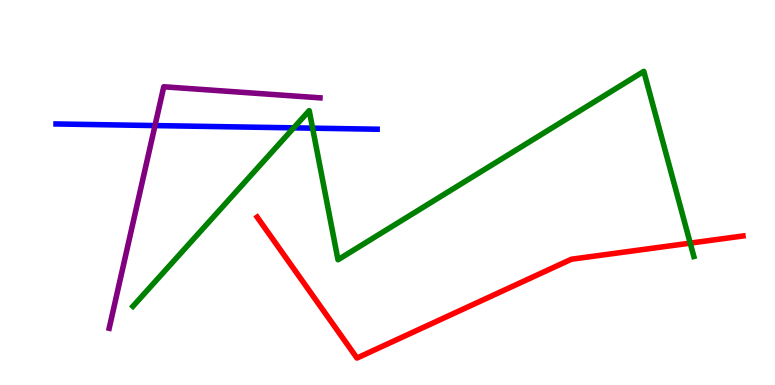[{'lines': ['blue', 'red'], 'intersections': []}, {'lines': ['green', 'red'], 'intersections': [{'x': 8.91, 'y': 3.69}]}, {'lines': ['purple', 'red'], 'intersections': []}, {'lines': ['blue', 'green'], 'intersections': [{'x': 3.79, 'y': 6.68}, {'x': 4.03, 'y': 6.67}]}, {'lines': ['blue', 'purple'], 'intersections': [{'x': 2.0, 'y': 6.74}]}, {'lines': ['green', 'purple'], 'intersections': []}]